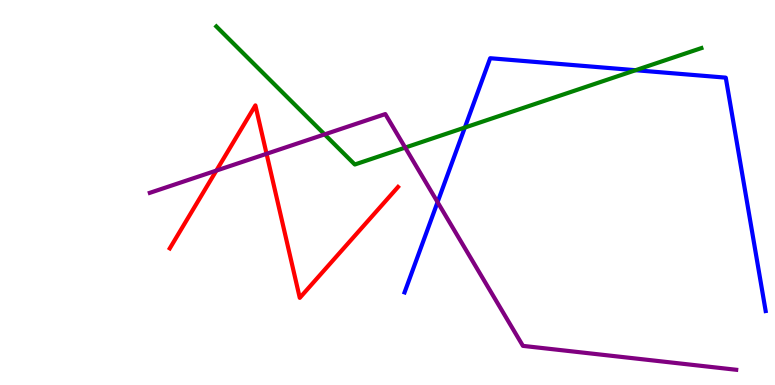[{'lines': ['blue', 'red'], 'intersections': []}, {'lines': ['green', 'red'], 'intersections': []}, {'lines': ['purple', 'red'], 'intersections': [{'x': 2.79, 'y': 5.57}, {'x': 3.44, 'y': 6.01}]}, {'lines': ['blue', 'green'], 'intersections': [{'x': 6.0, 'y': 6.69}, {'x': 8.2, 'y': 8.18}]}, {'lines': ['blue', 'purple'], 'intersections': [{'x': 5.65, 'y': 4.75}]}, {'lines': ['green', 'purple'], 'intersections': [{'x': 4.19, 'y': 6.51}, {'x': 5.23, 'y': 6.17}]}]